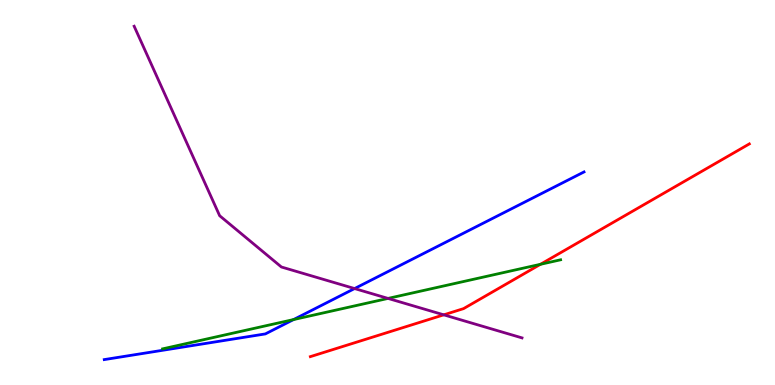[{'lines': ['blue', 'red'], 'intersections': []}, {'lines': ['green', 'red'], 'intersections': [{'x': 6.97, 'y': 3.13}]}, {'lines': ['purple', 'red'], 'intersections': [{'x': 5.73, 'y': 1.82}]}, {'lines': ['blue', 'green'], 'intersections': [{'x': 3.79, 'y': 1.7}]}, {'lines': ['blue', 'purple'], 'intersections': [{'x': 4.58, 'y': 2.5}]}, {'lines': ['green', 'purple'], 'intersections': [{'x': 5.01, 'y': 2.25}]}]